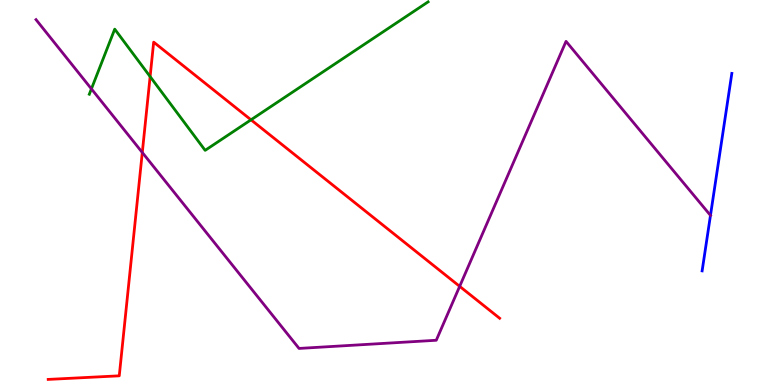[{'lines': ['blue', 'red'], 'intersections': []}, {'lines': ['green', 'red'], 'intersections': [{'x': 1.94, 'y': 8.01}, {'x': 3.24, 'y': 6.89}]}, {'lines': ['purple', 'red'], 'intersections': [{'x': 1.84, 'y': 6.04}, {'x': 5.93, 'y': 2.56}]}, {'lines': ['blue', 'green'], 'intersections': []}, {'lines': ['blue', 'purple'], 'intersections': [{'x': 9.17, 'y': 4.41}]}, {'lines': ['green', 'purple'], 'intersections': [{'x': 1.18, 'y': 7.69}]}]